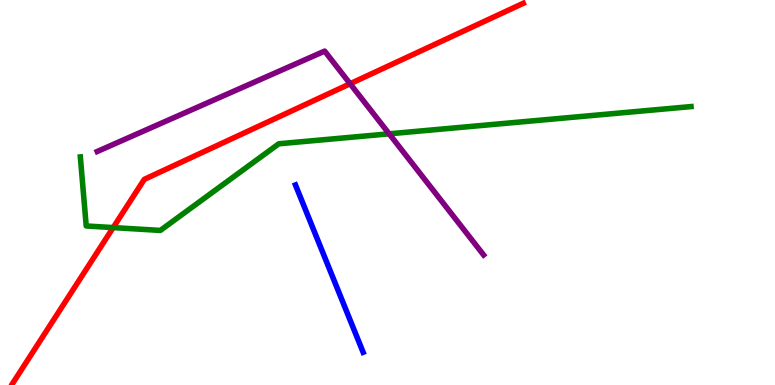[{'lines': ['blue', 'red'], 'intersections': []}, {'lines': ['green', 'red'], 'intersections': [{'x': 1.46, 'y': 4.09}]}, {'lines': ['purple', 'red'], 'intersections': [{'x': 4.52, 'y': 7.82}]}, {'lines': ['blue', 'green'], 'intersections': []}, {'lines': ['blue', 'purple'], 'intersections': []}, {'lines': ['green', 'purple'], 'intersections': [{'x': 5.02, 'y': 6.52}]}]